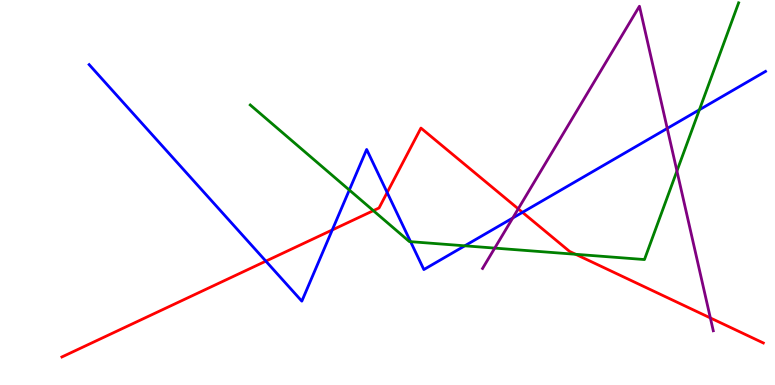[{'lines': ['blue', 'red'], 'intersections': [{'x': 3.43, 'y': 3.22}, {'x': 4.29, 'y': 4.03}, {'x': 5.0, 'y': 5.0}, {'x': 6.74, 'y': 4.48}]}, {'lines': ['green', 'red'], 'intersections': [{'x': 4.82, 'y': 4.53}, {'x': 7.43, 'y': 3.4}]}, {'lines': ['purple', 'red'], 'intersections': [{'x': 6.69, 'y': 4.58}, {'x': 9.17, 'y': 1.74}]}, {'lines': ['blue', 'green'], 'intersections': [{'x': 4.51, 'y': 5.06}, {'x': 5.3, 'y': 3.72}, {'x': 6.0, 'y': 3.62}, {'x': 9.02, 'y': 7.15}]}, {'lines': ['blue', 'purple'], 'intersections': [{'x': 6.62, 'y': 4.34}, {'x': 8.61, 'y': 6.66}]}, {'lines': ['green', 'purple'], 'intersections': [{'x': 6.38, 'y': 3.56}, {'x': 8.73, 'y': 5.56}]}]